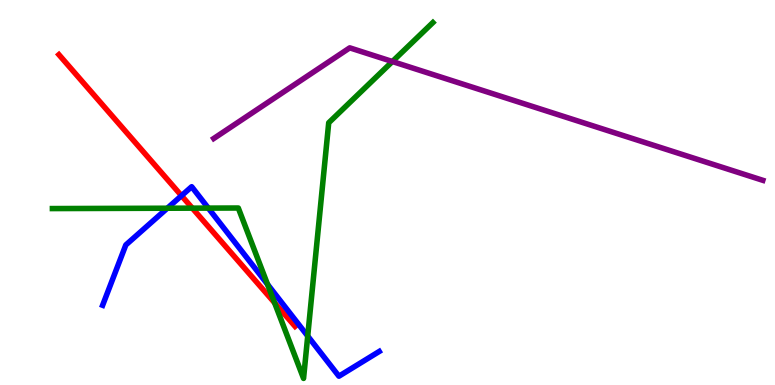[{'lines': ['blue', 'red'], 'intersections': [{'x': 2.34, 'y': 4.92}]}, {'lines': ['green', 'red'], 'intersections': [{'x': 2.48, 'y': 4.59}, {'x': 3.54, 'y': 2.14}]}, {'lines': ['purple', 'red'], 'intersections': []}, {'lines': ['blue', 'green'], 'intersections': [{'x': 2.16, 'y': 4.59}, {'x': 2.69, 'y': 4.59}, {'x': 3.45, 'y': 2.62}, {'x': 3.97, 'y': 1.27}]}, {'lines': ['blue', 'purple'], 'intersections': []}, {'lines': ['green', 'purple'], 'intersections': [{'x': 5.06, 'y': 8.4}]}]